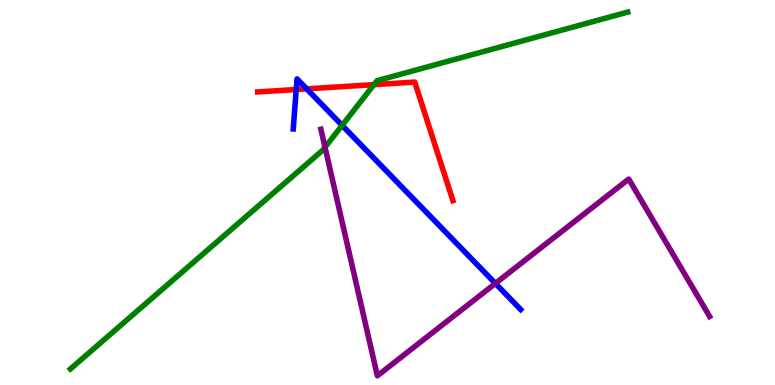[{'lines': ['blue', 'red'], 'intersections': [{'x': 3.82, 'y': 7.68}, {'x': 3.96, 'y': 7.69}]}, {'lines': ['green', 'red'], 'intersections': [{'x': 4.82, 'y': 7.8}]}, {'lines': ['purple', 'red'], 'intersections': []}, {'lines': ['blue', 'green'], 'intersections': [{'x': 4.41, 'y': 6.74}]}, {'lines': ['blue', 'purple'], 'intersections': [{'x': 6.39, 'y': 2.64}]}, {'lines': ['green', 'purple'], 'intersections': [{'x': 4.19, 'y': 6.18}]}]